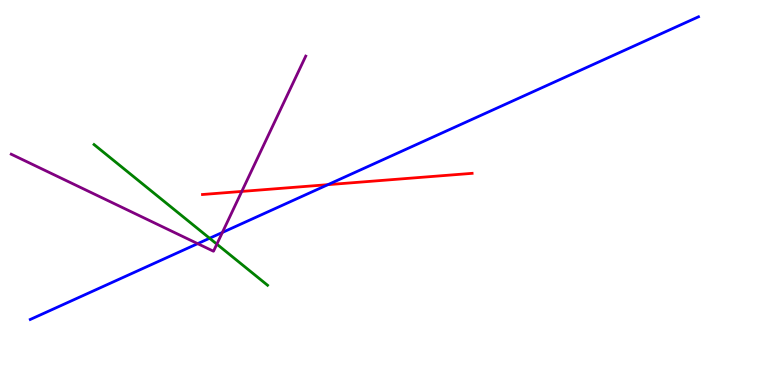[{'lines': ['blue', 'red'], 'intersections': [{'x': 4.23, 'y': 5.2}]}, {'lines': ['green', 'red'], 'intersections': []}, {'lines': ['purple', 'red'], 'intersections': [{'x': 3.12, 'y': 5.03}]}, {'lines': ['blue', 'green'], 'intersections': [{'x': 2.7, 'y': 3.81}]}, {'lines': ['blue', 'purple'], 'intersections': [{'x': 2.55, 'y': 3.67}, {'x': 2.87, 'y': 3.96}]}, {'lines': ['green', 'purple'], 'intersections': [{'x': 2.8, 'y': 3.66}]}]